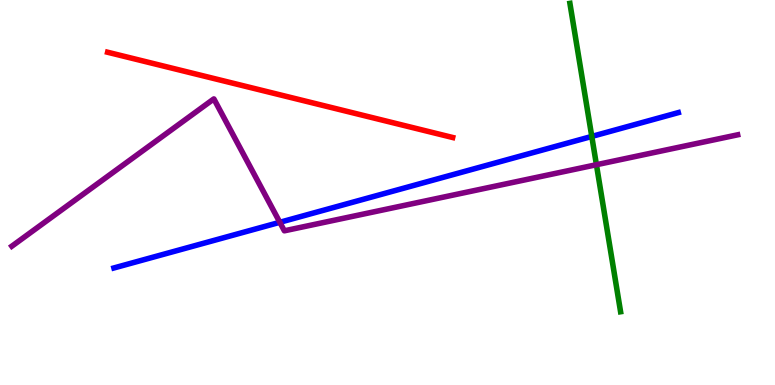[{'lines': ['blue', 'red'], 'intersections': []}, {'lines': ['green', 'red'], 'intersections': []}, {'lines': ['purple', 'red'], 'intersections': []}, {'lines': ['blue', 'green'], 'intersections': [{'x': 7.64, 'y': 6.46}]}, {'lines': ['blue', 'purple'], 'intersections': [{'x': 3.61, 'y': 4.23}]}, {'lines': ['green', 'purple'], 'intersections': [{'x': 7.7, 'y': 5.72}]}]